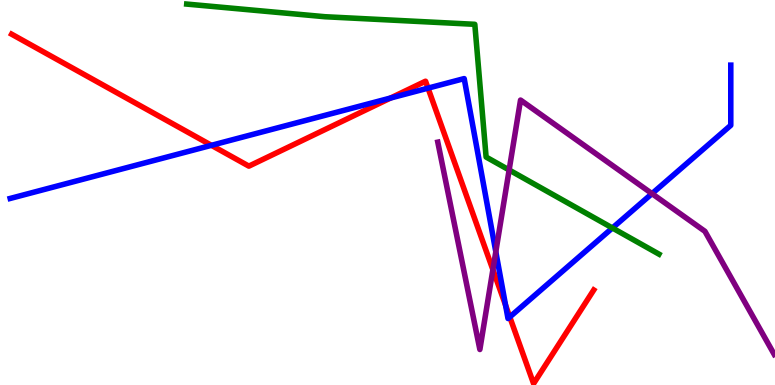[{'lines': ['blue', 'red'], 'intersections': [{'x': 2.73, 'y': 6.23}, {'x': 5.04, 'y': 7.45}, {'x': 5.52, 'y': 7.71}, {'x': 6.52, 'y': 2.07}, {'x': 6.58, 'y': 1.77}]}, {'lines': ['green', 'red'], 'intersections': []}, {'lines': ['purple', 'red'], 'intersections': [{'x': 6.36, 'y': 3.0}]}, {'lines': ['blue', 'green'], 'intersections': [{'x': 7.9, 'y': 4.08}]}, {'lines': ['blue', 'purple'], 'intersections': [{'x': 6.4, 'y': 3.46}, {'x': 8.41, 'y': 4.97}]}, {'lines': ['green', 'purple'], 'intersections': [{'x': 6.57, 'y': 5.59}]}]